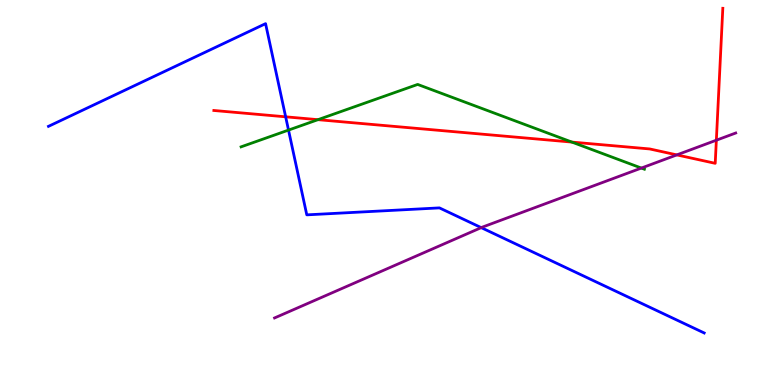[{'lines': ['blue', 'red'], 'intersections': [{'x': 3.69, 'y': 6.97}]}, {'lines': ['green', 'red'], 'intersections': [{'x': 4.1, 'y': 6.89}, {'x': 7.38, 'y': 6.31}]}, {'lines': ['purple', 'red'], 'intersections': [{'x': 8.73, 'y': 5.98}, {'x': 9.24, 'y': 6.36}]}, {'lines': ['blue', 'green'], 'intersections': [{'x': 3.72, 'y': 6.62}]}, {'lines': ['blue', 'purple'], 'intersections': [{'x': 6.21, 'y': 4.09}]}, {'lines': ['green', 'purple'], 'intersections': [{'x': 8.28, 'y': 5.63}]}]